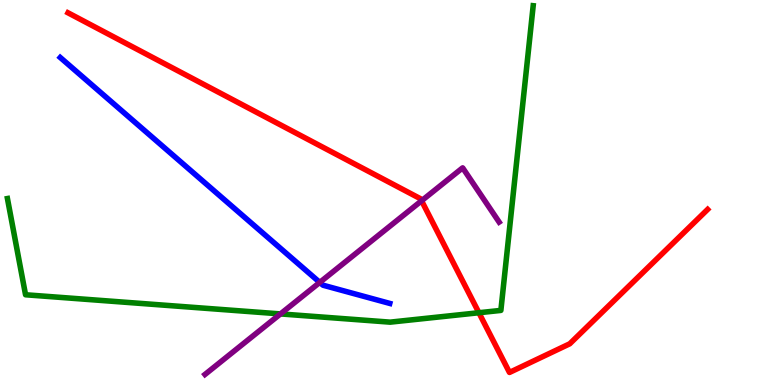[{'lines': ['blue', 'red'], 'intersections': []}, {'lines': ['green', 'red'], 'intersections': [{'x': 6.18, 'y': 1.88}]}, {'lines': ['purple', 'red'], 'intersections': [{'x': 5.44, 'y': 4.79}]}, {'lines': ['blue', 'green'], 'intersections': []}, {'lines': ['blue', 'purple'], 'intersections': [{'x': 4.13, 'y': 2.66}]}, {'lines': ['green', 'purple'], 'intersections': [{'x': 3.62, 'y': 1.85}]}]